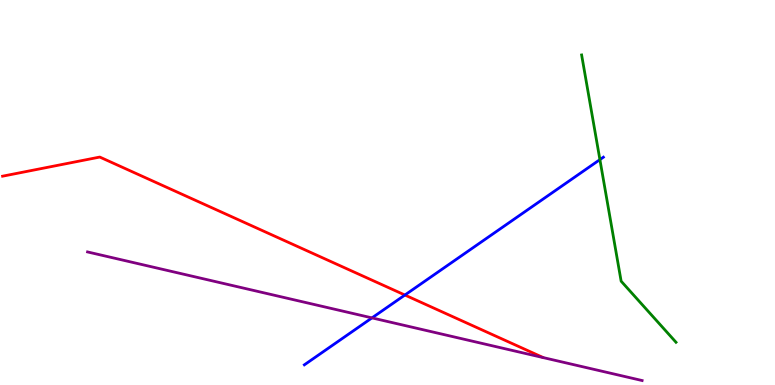[{'lines': ['blue', 'red'], 'intersections': [{'x': 5.22, 'y': 2.34}]}, {'lines': ['green', 'red'], 'intersections': []}, {'lines': ['purple', 'red'], 'intersections': []}, {'lines': ['blue', 'green'], 'intersections': [{'x': 7.74, 'y': 5.85}]}, {'lines': ['blue', 'purple'], 'intersections': [{'x': 4.8, 'y': 1.74}]}, {'lines': ['green', 'purple'], 'intersections': []}]